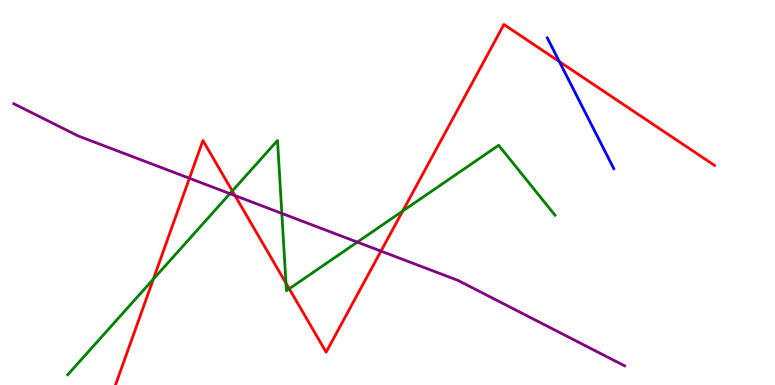[{'lines': ['blue', 'red'], 'intersections': [{'x': 7.22, 'y': 8.4}]}, {'lines': ['green', 'red'], 'intersections': [{'x': 1.98, 'y': 2.75}, {'x': 3.0, 'y': 5.04}, {'x': 3.69, 'y': 2.65}, {'x': 3.73, 'y': 2.5}, {'x': 5.2, 'y': 4.52}]}, {'lines': ['purple', 'red'], 'intersections': [{'x': 2.44, 'y': 5.37}, {'x': 3.03, 'y': 4.92}, {'x': 4.92, 'y': 3.48}]}, {'lines': ['blue', 'green'], 'intersections': []}, {'lines': ['blue', 'purple'], 'intersections': []}, {'lines': ['green', 'purple'], 'intersections': [{'x': 2.97, 'y': 4.97}, {'x': 3.64, 'y': 4.46}, {'x': 4.61, 'y': 3.71}]}]